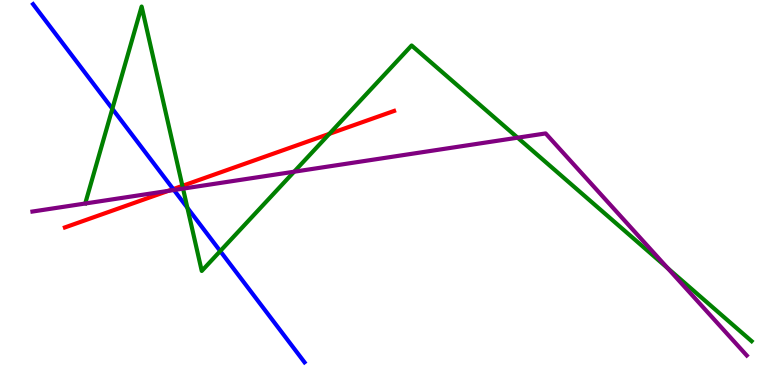[{'lines': ['blue', 'red'], 'intersections': [{'x': 2.24, 'y': 5.09}]}, {'lines': ['green', 'red'], 'intersections': [{'x': 2.35, 'y': 5.17}, {'x': 4.25, 'y': 6.52}]}, {'lines': ['purple', 'red'], 'intersections': [{'x': 2.17, 'y': 5.04}]}, {'lines': ['blue', 'green'], 'intersections': [{'x': 1.45, 'y': 7.17}, {'x': 2.42, 'y': 4.6}, {'x': 2.84, 'y': 3.48}]}, {'lines': ['blue', 'purple'], 'intersections': [{'x': 2.24, 'y': 5.06}]}, {'lines': ['green', 'purple'], 'intersections': [{'x': 2.36, 'y': 5.1}, {'x': 3.8, 'y': 5.54}, {'x': 6.68, 'y': 6.42}, {'x': 8.62, 'y': 3.03}]}]